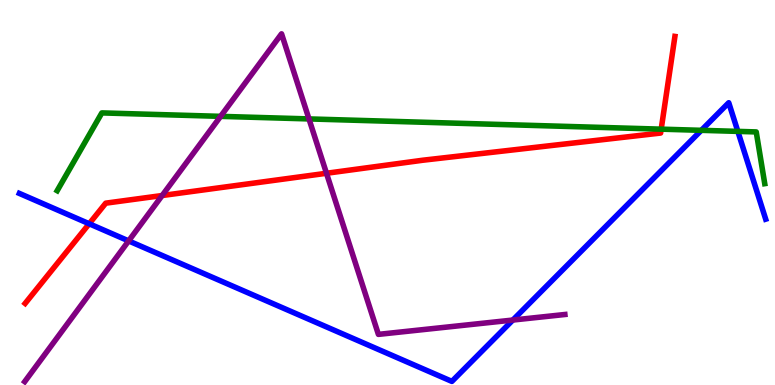[{'lines': ['blue', 'red'], 'intersections': [{'x': 1.15, 'y': 4.19}]}, {'lines': ['green', 'red'], 'intersections': [{'x': 8.53, 'y': 6.65}]}, {'lines': ['purple', 'red'], 'intersections': [{'x': 2.09, 'y': 4.92}, {'x': 4.21, 'y': 5.5}]}, {'lines': ['blue', 'green'], 'intersections': [{'x': 9.05, 'y': 6.61}, {'x': 9.52, 'y': 6.59}]}, {'lines': ['blue', 'purple'], 'intersections': [{'x': 1.66, 'y': 3.74}, {'x': 6.62, 'y': 1.69}]}, {'lines': ['green', 'purple'], 'intersections': [{'x': 2.85, 'y': 6.98}, {'x': 3.99, 'y': 6.91}]}]